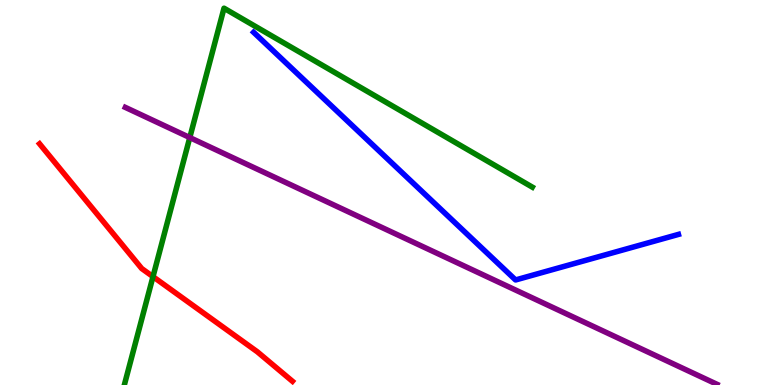[{'lines': ['blue', 'red'], 'intersections': []}, {'lines': ['green', 'red'], 'intersections': [{'x': 1.97, 'y': 2.81}]}, {'lines': ['purple', 'red'], 'intersections': []}, {'lines': ['blue', 'green'], 'intersections': []}, {'lines': ['blue', 'purple'], 'intersections': []}, {'lines': ['green', 'purple'], 'intersections': [{'x': 2.45, 'y': 6.43}]}]